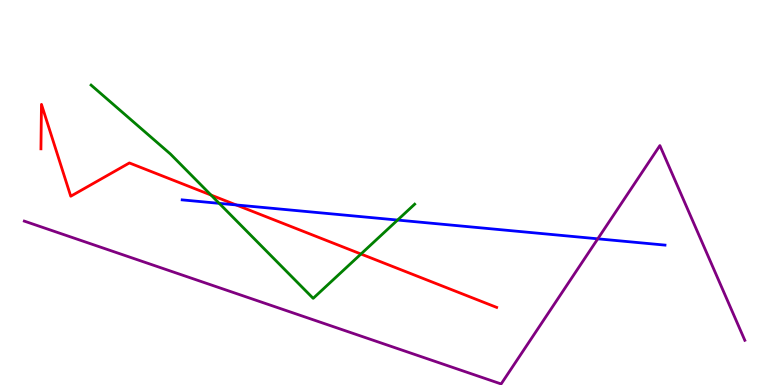[{'lines': ['blue', 'red'], 'intersections': [{'x': 3.05, 'y': 4.68}]}, {'lines': ['green', 'red'], 'intersections': [{'x': 2.72, 'y': 4.93}, {'x': 4.66, 'y': 3.4}]}, {'lines': ['purple', 'red'], 'intersections': []}, {'lines': ['blue', 'green'], 'intersections': [{'x': 2.83, 'y': 4.72}, {'x': 5.13, 'y': 4.28}]}, {'lines': ['blue', 'purple'], 'intersections': [{'x': 7.71, 'y': 3.8}]}, {'lines': ['green', 'purple'], 'intersections': []}]